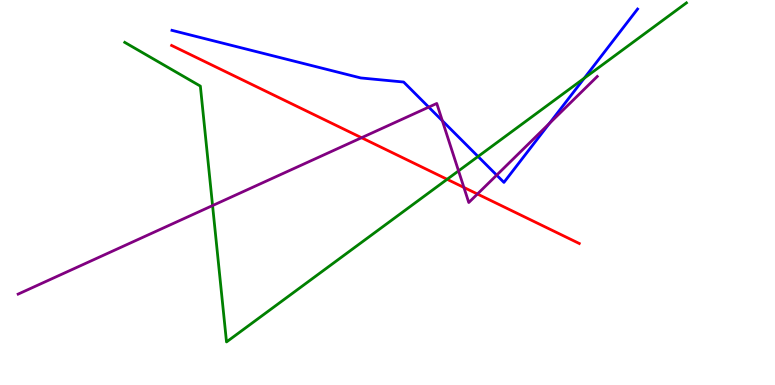[{'lines': ['blue', 'red'], 'intersections': []}, {'lines': ['green', 'red'], 'intersections': [{'x': 5.77, 'y': 5.34}]}, {'lines': ['purple', 'red'], 'intersections': [{'x': 4.67, 'y': 6.42}, {'x': 5.99, 'y': 5.13}, {'x': 6.16, 'y': 4.96}]}, {'lines': ['blue', 'green'], 'intersections': [{'x': 6.17, 'y': 5.94}, {'x': 7.54, 'y': 7.97}]}, {'lines': ['blue', 'purple'], 'intersections': [{'x': 5.53, 'y': 7.22}, {'x': 5.71, 'y': 6.86}, {'x': 6.41, 'y': 5.45}, {'x': 7.09, 'y': 6.79}]}, {'lines': ['green', 'purple'], 'intersections': [{'x': 2.74, 'y': 4.66}, {'x': 5.92, 'y': 5.56}]}]